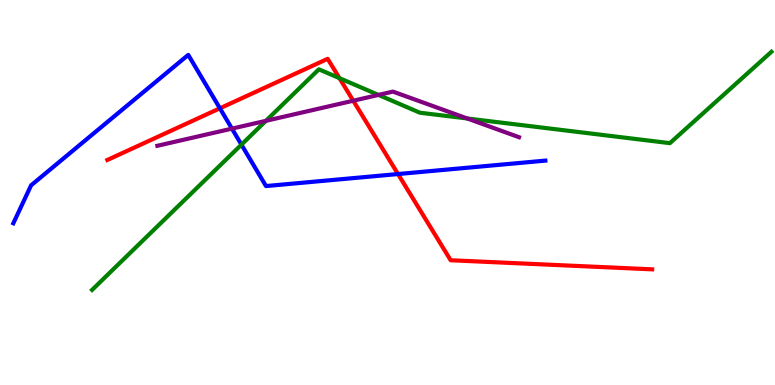[{'lines': ['blue', 'red'], 'intersections': [{'x': 2.84, 'y': 7.19}, {'x': 5.14, 'y': 5.48}]}, {'lines': ['green', 'red'], 'intersections': [{'x': 4.38, 'y': 7.97}]}, {'lines': ['purple', 'red'], 'intersections': [{'x': 4.56, 'y': 7.38}]}, {'lines': ['blue', 'green'], 'intersections': [{'x': 3.12, 'y': 6.24}]}, {'lines': ['blue', 'purple'], 'intersections': [{'x': 2.99, 'y': 6.66}]}, {'lines': ['green', 'purple'], 'intersections': [{'x': 3.43, 'y': 6.86}, {'x': 4.88, 'y': 7.53}, {'x': 6.03, 'y': 6.92}]}]